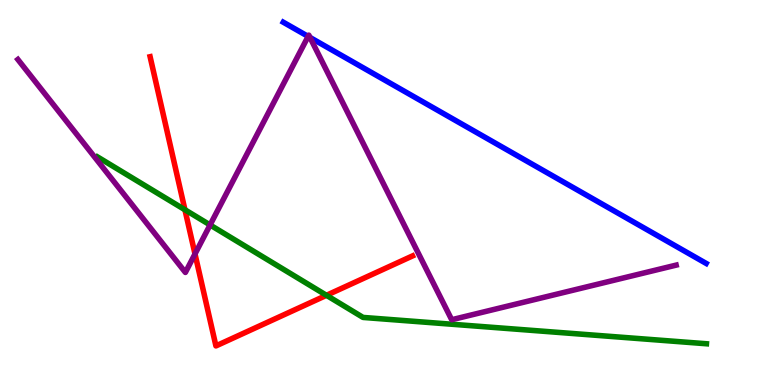[{'lines': ['blue', 'red'], 'intersections': []}, {'lines': ['green', 'red'], 'intersections': [{'x': 2.39, 'y': 4.55}, {'x': 4.21, 'y': 2.33}]}, {'lines': ['purple', 'red'], 'intersections': [{'x': 2.52, 'y': 3.4}]}, {'lines': ['blue', 'green'], 'intersections': []}, {'lines': ['blue', 'purple'], 'intersections': [{'x': 3.98, 'y': 9.05}, {'x': 4.0, 'y': 9.03}]}, {'lines': ['green', 'purple'], 'intersections': [{'x': 2.71, 'y': 4.16}]}]